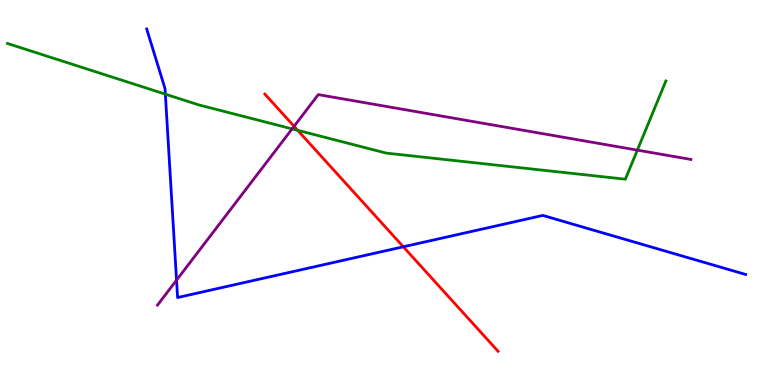[{'lines': ['blue', 'red'], 'intersections': [{'x': 5.2, 'y': 3.59}]}, {'lines': ['green', 'red'], 'intersections': [{'x': 3.84, 'y': 6.61}]}, {'lines': ['purple', 'red'], 'intersections': [{'x': 3.79, 'y': 6.72}]}, {'lines': ['blue', 'green'], 'intersections': [{'x': 2.13, 'y': 7.55}]}, {'lines': ['blue', 'purple'], 'intersections': [{'x': 2.28, 'y': 2.72}]}, {'lines': ['green', 'purple'], 'intersections': [{'x': 3.77, 'y': 6.65}, {'x': 8.22, 'y': 6.1}]}]